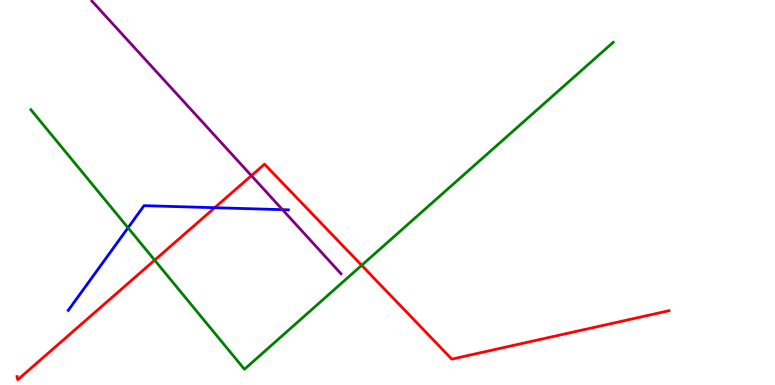[{'lines': ['blue', 'red'], 'intersections': [{'x': 2.77, 'y': 4.6}]}, {'lines': ['green', 'red'], 'intersections': [{'x': 2.0, 'y': 3.24}, {'x': 4.67, 'y': 3.11}]}, {'lines': ['purple', 'red'], 'intersections': [{'x': 3.24, 'y': 5.44}]}, {'lines': ['blue', 'green'], 'intersections': [{'x': 1.65, 'y': 4.08}]}, {'lines': ['blue', 'purple'], 'intersections': [{'x': 3.64, 'y': 4.55}]}, {'lines': ['green', 'purple'], 'intersections': []}]